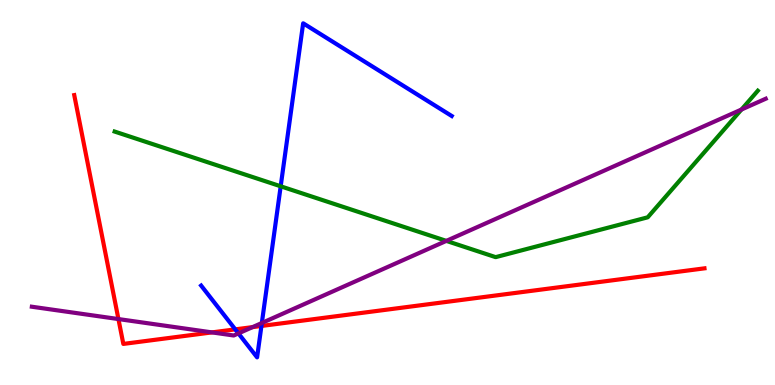[{'lines': ['blue', 'red'], 'intersections': [{'x': 3.04, 'y': 1.45}, {'x': 3.37, 'y': 1.53}]}, {'lines': ['green', 'red'], 'intersections': []}, {'lines': ['purple', 'red'], 'intersections': [{'x': 1.53, 'y': 1.71}, {'x': 2.73, 'y': 1.37}, {'x': 3.26, 'y': 1.5}]}, {'lines': ['blue', 'green'], 'intersections': [{'x': 3.62, 'y': 5.16}]}, {'lines': ['blue', 'purple'], 'intersections': [{'x': 3.08, 'y': 1.34}, {'x': 3.38, 'y': 1.61}]}, {'lines': ['green', 'purple'], 'intersections': [{'x': 5.76, 'y': 3.74}, {'x': 9.57, 'y': 7.16}]}]